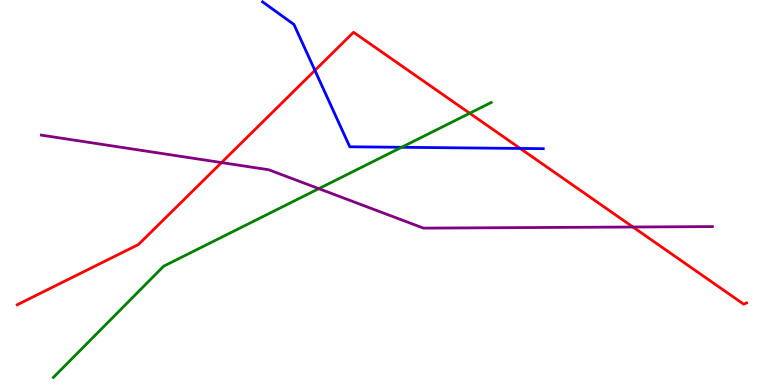[{'lines': ['blue', 'red'], 'intersections': [{'x': 4.06, 'y': 8.17}, {'x': 6.71, 'y': 6.14}]}, {'lines': ['green', 'red'], 'intersections': [{'x': 6.06, 'y': 7.06}]}, {'lines': ['purple', 'red'], 'intersections': [{'x': 2.86, 'y': 5.78}, {'x': 8.17, 'y': 4.1}]}, {'lines': ['blue', 'green'], 'intersections': [{'x': 5.18, 'y': 6.17}]}, {'lines': ['blue', 'purple'], 'intersections': []}, {'lines': ['green', 'purple'], 'intersections': [{'x': 4.11, 'y': 5.1}]}]